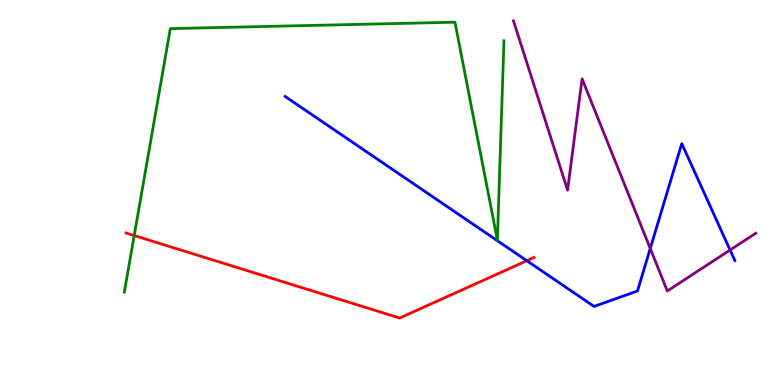[{'lines': ['blue', 'red'], 'intersections': [{'x': 6.8, 'y': 3.23}]}, {'lines': ['green', 'red'], 'intersections': [{'x': 1.73, 'y': 3.88}]}, {'lines': ['purple', 'red'], 'intersections': []}, {'lines': ['blue', 'green'], 'intersections': []}, {'lines': ['blue', 'purple'], 'intersections': [{'x': 8.39, 'y': 3.55}, {'x': 9.42, 'y': 3.51}]}, {'lines': ['green', 'purple'], 'intersections': []}]